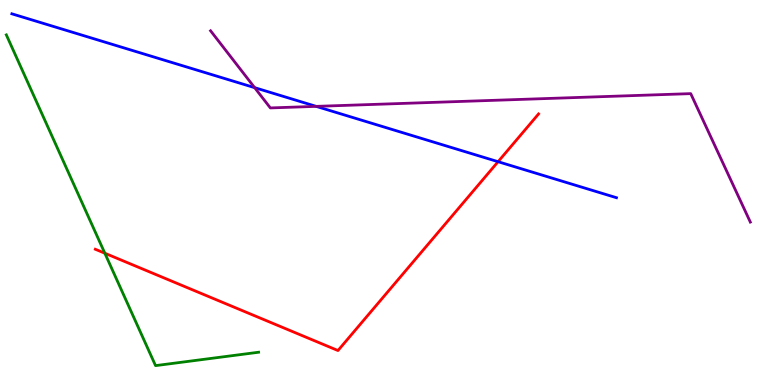[{'lines': ['blue', 'red'], 'intersections': [{'x': 6.43, 'y': 5.8}]}, {'lines': ['green', 'red'], 'intersections': [{'x': 1.35, 'y': 3.42}]}, {'lines': ['purple', 'red'], 'intersections': []}, {'lines': ['blue', 'green'], 'intersections': []}, {'lines': ['blue', 'purple'], 'intersections': [{'x': 3.29, 'y': 7.72}, {'x': 4.08, 'y': 7.24}]}, {'lines': ['green', 'purple'], 'intersections': []}]